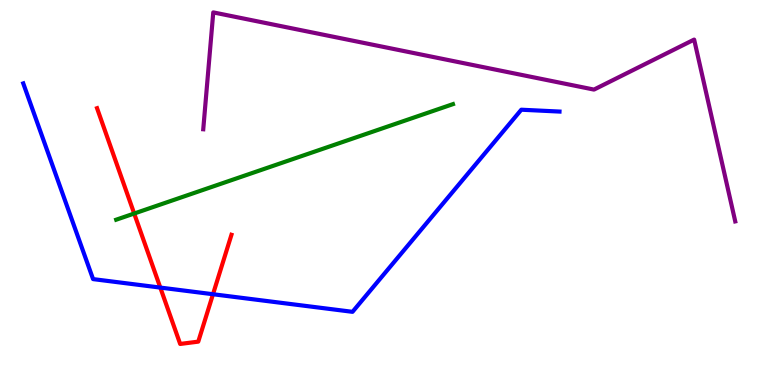[{'lines': ['blue', 'red'], 'intersections': [{'x': 2.07, 'y': 2.53}, {'x': 2.75, 'y': 2.36}]}, {'lines': ['green', 'red'], 'intersections': [{'x': 1.73, 'y': 4.45}]}, {'lines': ['purple', 'red'], 'intersections': []}, {'lines': ['blue', 'green'], 'intersections': []}, {'lines': ['blue', 'purple'], 'intersections': []}, {'lines': ['green', 'purple'], 'intersections': []}]